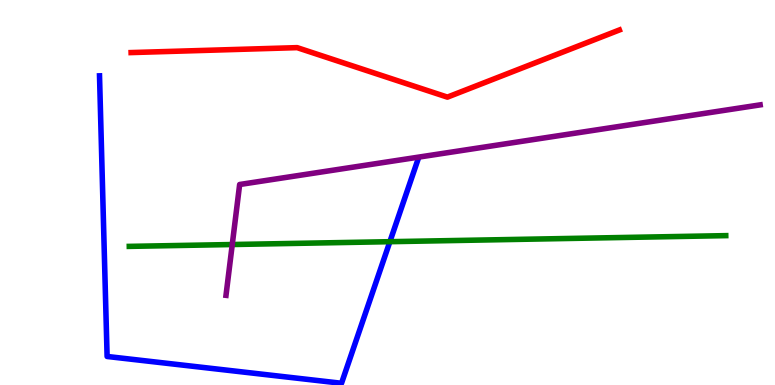[{'lines': ['blue', 'red'], 'intersections': []}, {'lines': ['green', 'red'], 'intersections': []}, {'lines': ['purple', 'red'], 'intersections': []}, {'lines': ['blue', 'green'], 'intersections': [{'x': 5.03, 'y': 3.72}]}, {'lines': ['blue', 'purple'], 'intersections': []}, {'lines': ['green', 'purple'], 'intersections': [{'x': 3.0, 'y': 3.65}]}]